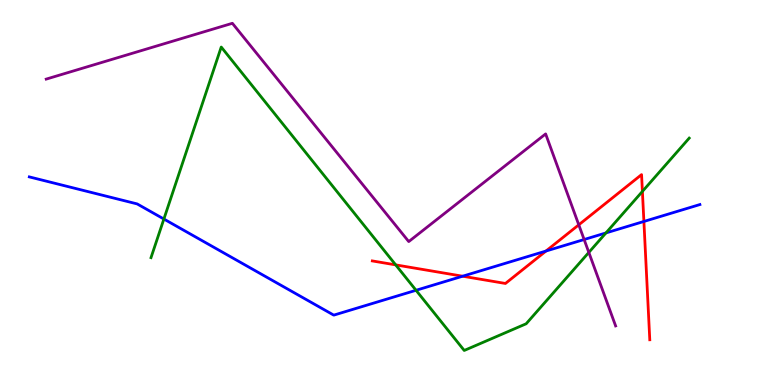[{'lines': ['blue', 'red'], 'intersections': [{'x': 5.97, 'y': 2.83}, {'x': 7.04, 'y': 3.48}, {'x': 8.31, 'y': 4.25}]}, {'lines': ['green', 'red'], 'intersections': [{'x': 5.11, 'y': 3.12}, {'x': 8.29, 'y': 5.03}]}, {'lines': ['purple', 'red'], 'intersections': [{'x': 7.47, 'y': 4.16}]}, {'lines': ['blue', 'green'], 'intersections': [{'x': 2.11, 'y': 4.31}, {'x': 5.37, 'y': 2.46}, {'x': 7.82, 'y': 3.95}]}, {'lines': ['blue', 'purple'], 'intersections': [{'x': 7.54, 'y': 3.78}]}, {'lines': ['green', 'purple'], 'intersections': [{'x': 7.6, 'y': 3.44}]}]